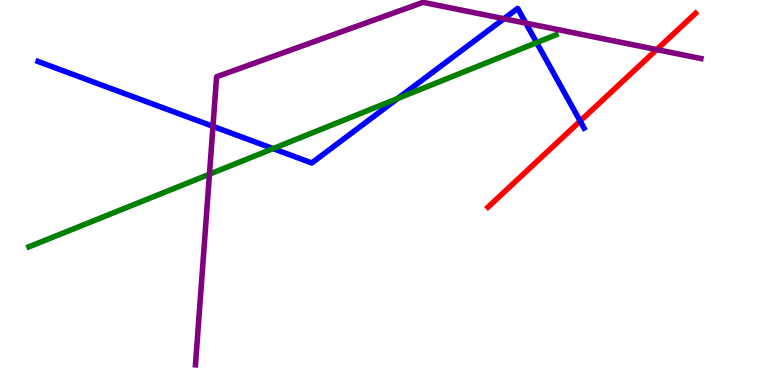[{'lines': ['blue', 'red'], 'intersections': [{'x': 7.49, 'y': 6.86}]}, {'lines': ['green', 'red'], 'intersections': []}, {'lines': ['purple', 'red'], 'intersections': [{'x': 8.47, 'y': 8.71}]}, {'lines': ['blue', 'green'], 'intersections': [{'x': 3.52, 'y': 6.14}, {'x': 5.13, 'y': 7.44}, {'x': 6.92, 'y': 8.89}]}, {'lines': ['blue', 'purple'], 'intersections': [{'x': 2.75, 'y': 6.72}, {'x': 6.5, 'y': 9.51}, {'x': 6.79, 'y': 9.4}]}, {'lines': ['green', 'purple'], 'intersections': [{'x': 2.7, 'y': 5.48}]}]